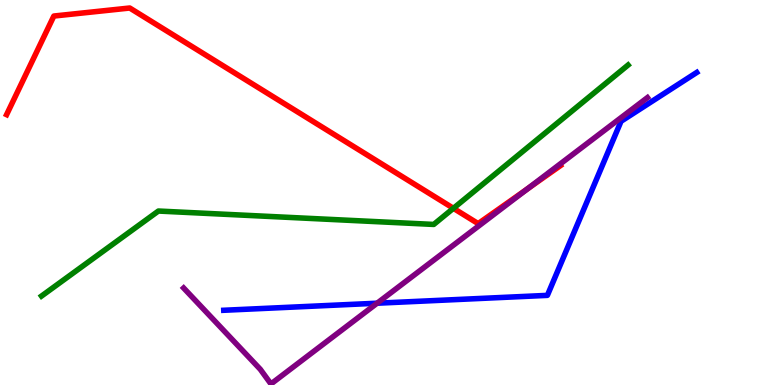[{'lines': ['blue', 'red'], 'intersections': []}, {'lines': ['green', 'red'], 'intersections': [{'x': 5.85, 'y': 4.59}]}, {'lines': ['purple', 'red'], 'intersections': [{'x': 6.8, 'y': 5.09}]}, {'lines': ['blue', 'green'], 'intersections': []}, {'lines': ['blue', 'purple'], 'intersections': [{'x': 4.87, 'y': 2.12}]}, {'lines': ['green', 'purple'], 'intersections': []}]